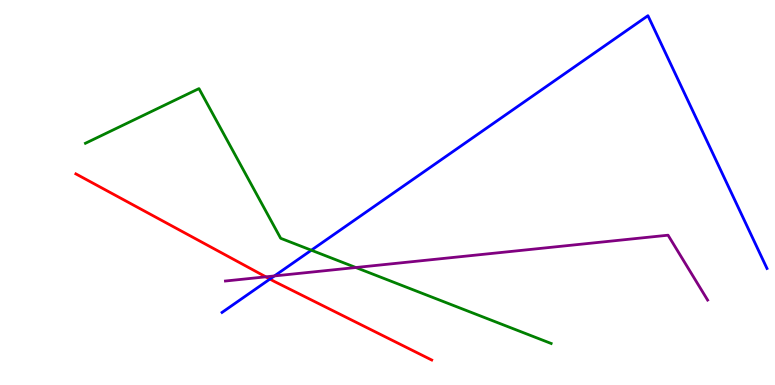[{'lines': ['blue', 'red'], 'intersections': [{'x': 3.48, 'y': 2.75}]}, {'lines': ['green', 'red'], 'intersections': []}, {'lines': ['purple', 'red'], 'intersections': [{'x': 3.43, 'y': 2.81}]}, {'lines': ['blue', 'green'], 'intersections': [{'x': 4.02, 'y': 3.5}]}, {'lines': ['blue', 'purple'], 'intersections': [{'x': 3.54, 'y': 2.83}]}, {'lines': ['green', 'purple'], 'intersections': [{'x': 4.59, 'y': 3.05}]}]